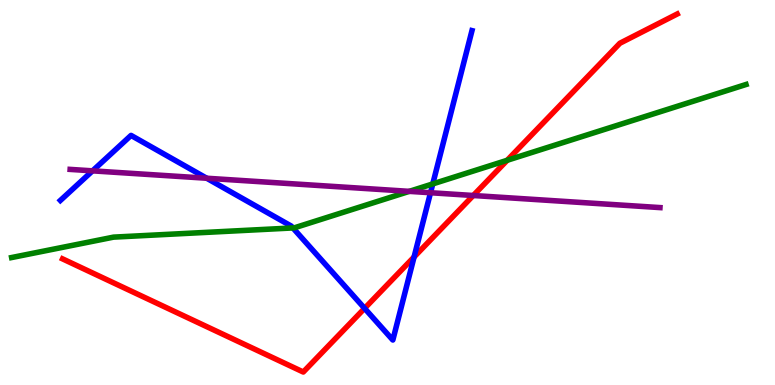[{'lines': ['blue', 'red'], 'intersections': [{'x': 4.7, 'y': 1.99}, {'x': 5.34, 'y': 3.33}]}, {'lines': ['green', 'red'], 'intersections': [{'x': 6.54, 'y': 5.84}]}, {'lines': ['purple', 'red'], 'intersections': [{'x': 6.11, 'y': 4.92}]}, {'lines': ['blue', 'green'], 'intersections': [{'x': 3.78, 'y': 4.08}, {'x': 5.58, 'y': 5.22}]}, {'lines': ['blue', 'purple'], 'intersections': [{'x': 1.19, 'y': 5.56}, {'x': 2.67, 'y': 5.37}, {'x': 5.56, 'y': 4.99}]}, {'lines': ['green', 'purple'], 'intersections': [{'x': 5.28, 'y': 5.03}]}]